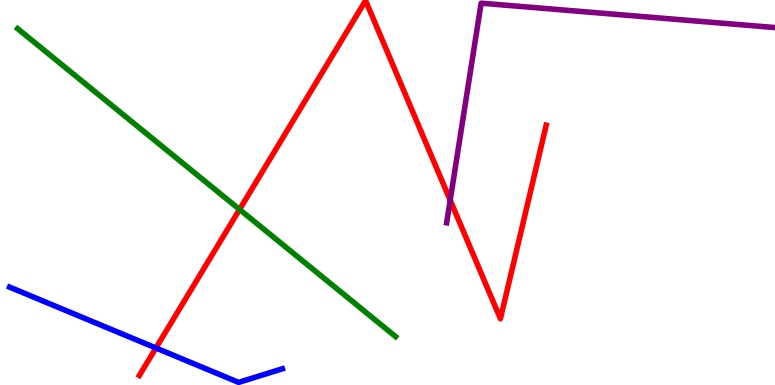[{'lines': ['blue', 'red'], 'intersections': [{'x': 2.01, 'y': 0.961}]}, {'lines': ['green', 'red'], 'intersections': [{'x': 3.09, 'y': 4.56}]}, {'lines': ['purple', 'red'], 'intersections': [{'x': 5.81, 'y': 4.8}]}, {'lines': ['blue', 'green'], 'intersections': []}, {'lines': ['blue', 'purple'], 'intersections': []}, {'lines': ['green', 'purple'], 'intersections': []}]